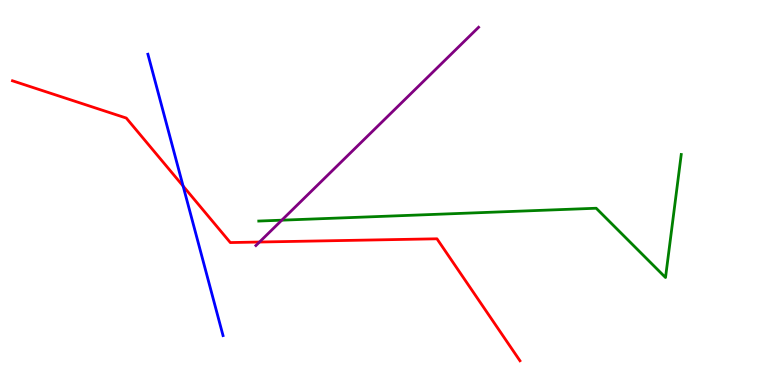[{'lines': ['blue', 'red'], 'intersections': [{'x': 2.36, 'y': 5.17}]}, {'lines': ['green', 'red'], 'intersections': []}, {'lines': ['purple', 'red'], 'intersections': [{'x': 3.35, 'y': 3.71}]}, {'lines': ['blue', 'green'], 'intersections': []}, {'lines': ['blue', 'purple'], 'intersections': []}, {'lines': ['green', 'purple'], 'intersections': [{'x': 3.64, 'y': 4.28}]}]